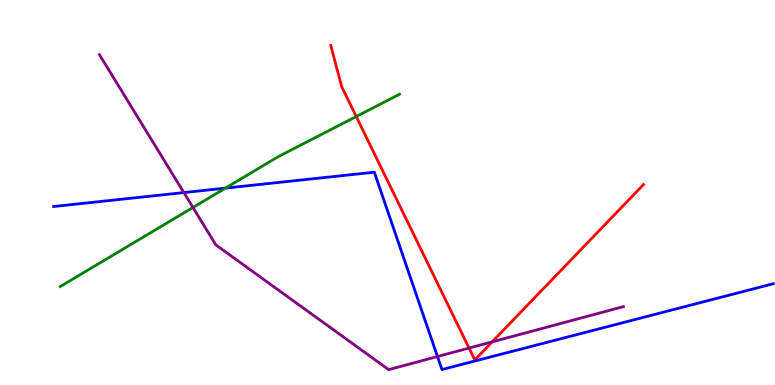[{'lines': ['blue', 'red'], 'intersections': []}, {'lines': ['green', 'red'], 'intersections': [{'x': 4.6, 'y': 6.97}]}, {'lines': ['purple', 'red'], 'intersections': [{'x': 6.05, 'y': 0.96}, {'x': 6.35, 'y': 1.12}]}, {'lines': ['blue', 'green'], 'intersections': [{'x': 2.91, 'y': 5.11}]}, {'lines': ['blue', 'purple'], 'intersections': [{'x': 2.37, 'y': 5.0}, {'x': 5.64, 'y': 0.74}]}, {'lines': ['green', 'purple'], 'intersections': [{'x': 2.49, 'y': 4.61}]}]